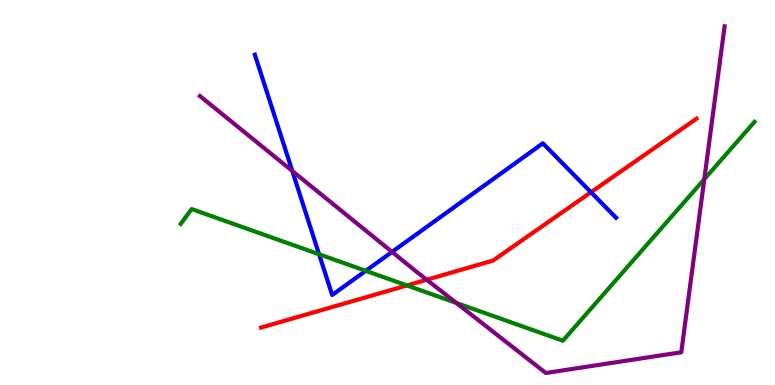[{'lines': ['blue', 'red'], 'intersections': [{'x': 7.63, 'y': 5.01}]}, {'lines': ['green', 'red'], 'intersections': [{'x': 5.25, 'y': 2.59}]}, {'lines': ['purple', 'red'], 'intersections': [{'x': 5.51, 'y': 2.73}]}, {'lines': ['blue', 'green'], 'intersections': [{'x': 4.12, 'y': 3.4}, {'x': 4.72, 'y': 2.97}]}, {'lines': ['blue', 'purple'], 'intersections': [{'x': 3.77, 'y': 5.56}, {'x': 5.06, 'y': 3.46}]}, {'lines': ['green', 'purple'], 'intersections': [{'x': 5.89, 'y': 2.13}, {'x': 9.09, 'y': 5.34}]}]